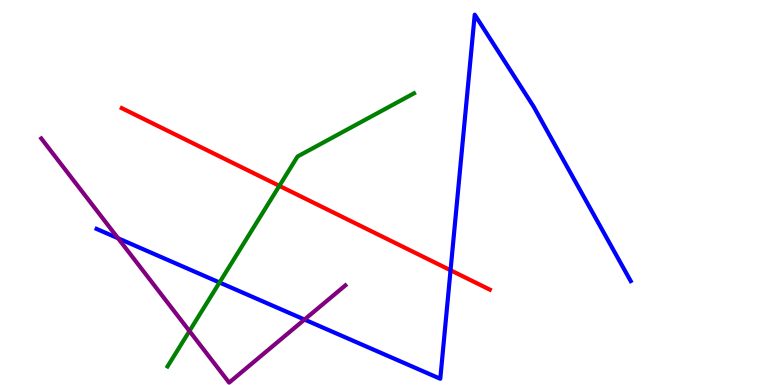[{'lines': ['blue', 'red'], 'intersections': [{'x': 5.81, 'y': 2.98}]}, {'lines': ['green', 'red'], 'intersections': [{'x': 3.6, 'y': 5.17}]}, {'lines': ['purple', 'red'], 'intersections': []}, {'lines': ['blue', 'green'], 'intersections': [{'x': 2.83, 'y': 2.66}]}, {'lines': ['blue', 'purple'], 'intersections': [{'x': 1.52, 'y': 3.81}, {'x': 3.93, 'y': 1.7}]}, {'lines': ['green', 'purple'], 'intersections': [{'x': 2.44, 'y': 1.4}]}]